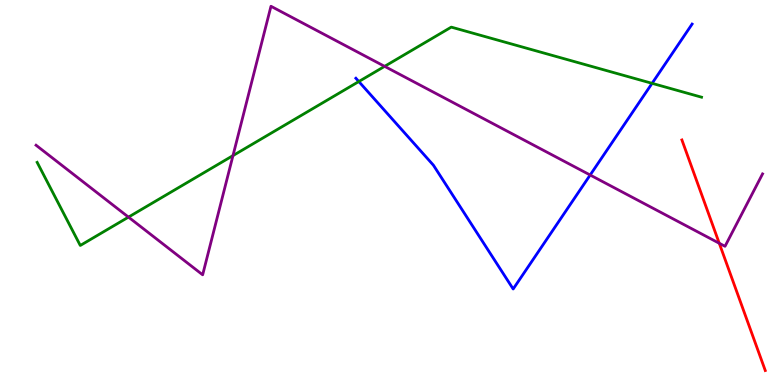[{'lines': ['blue', 'red'], 'intersections': []}, {'lines': ['green', 'red'], 'intersections': []}, {'lines': ['purple', 'red'], 'intersections': [{'x': 9.28, 'y': 3.68}]}, {'lines': ['blue', 'green'], 'intersections': [{'x': 4.63, 'y': 7.88}, {'x': 8.41, 'y': 7.84}]}, {'lines': ['blue', 'purple'], 'intersections': [{'x': 7.61, 'y': 5.45}]}, {'lines': ['green', 'purple'], 'intersections': [{'x': 1.66, 'y': 4.36}, {'x': 3.01, 'y': 5.96}, {'x': 4.96, 'y': 8.28}]}]